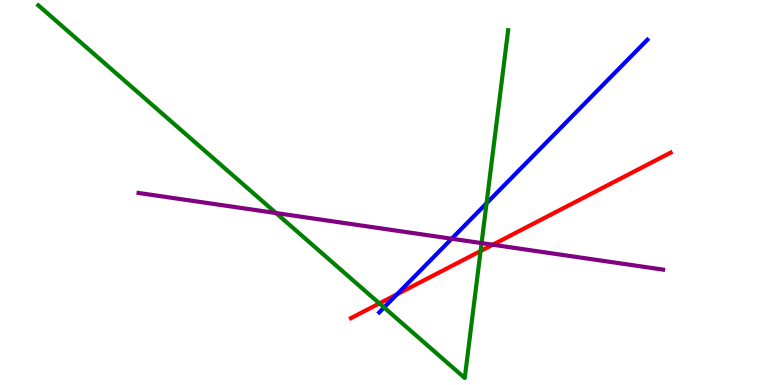[{'lines': ['blue', 'red'], 'intersections': [{'x': 5.12, 'y': 2.36}]}, {'lines': ['green', 'red'], 'intersections': [{'x': 4.9, 'y': 2.12}, {'x': 6.2, 'y': 3.48}]}, {'lines': ['purple', 'red'], 'intersections': [{'x': 6.36, 'y': 3.64}]}, {'lines': ['blue', 'green'], 'intersections': [{'x': 4.96, 'y': 2.01}, {'x': 6.28, 'y': 4.72}]}, {'lines': ['blue', 'purple'], 'intersections': [{'x': 5.83, 'y': 3.8}]}, {'lines': ['green', 'purple'], 'intersections': [{'x': 3.56, 'y': 4.47}, {'x': 6.21, 'y': 3.69}]}]